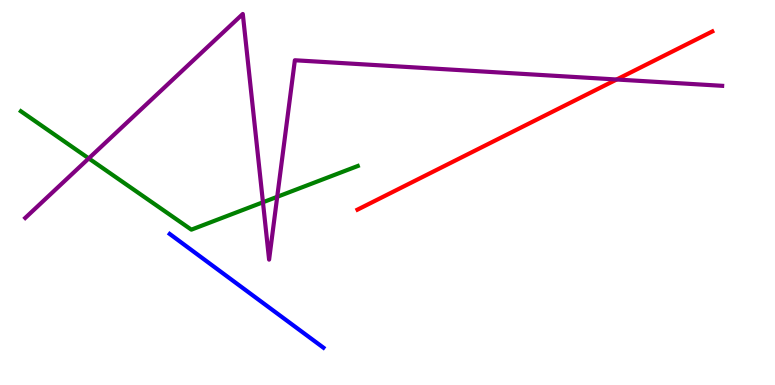[{'lines': ['blue', 'red'], 'intersections': []}, {'lines': ['green', 'red'], 'intersections': []}, {'lines': ['purple', 'red'], 'intersections': [{'x': 7.96, 'y': 7.93}]}, {'lines': ['blue', 'green'], 'intersections': []}, {'lines': ['blue', 'purple'], 'intersections': []}, {'lines': ['green', 'purple'], 'intersections': [{'x': 1.15, 'y': 5.89}, {'x': 3.39, 'y': 4.75}, {'x': 3.58, 'y': 4.89}]}]